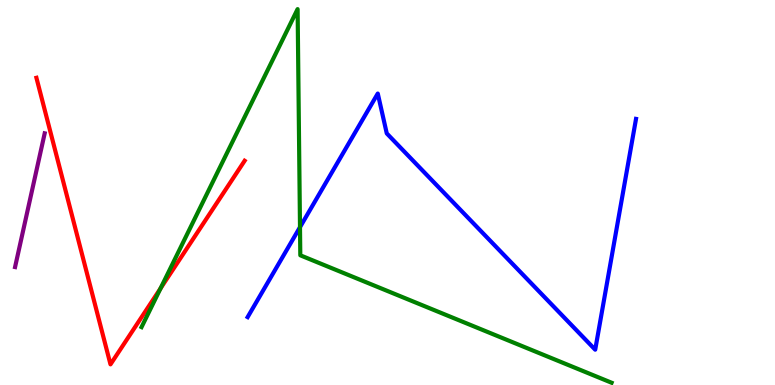[{'lines': ['blue', 'red'], 'intersections': []}, {'lines': ['green', 'red'], 'intersections': [{'x': 2.07, 'y': 2.51}]}, {'lines': ['purple', 'red'], 'intersections': []}, {'lines': ['blue', 'green'], 'intersections': [{'x': 3.87, 'y': 4.1}]}, {'lines': ['blue', 'purple'], 'intersections': []}, {'lines': ['green', 'purple'], 'intersections': []}]